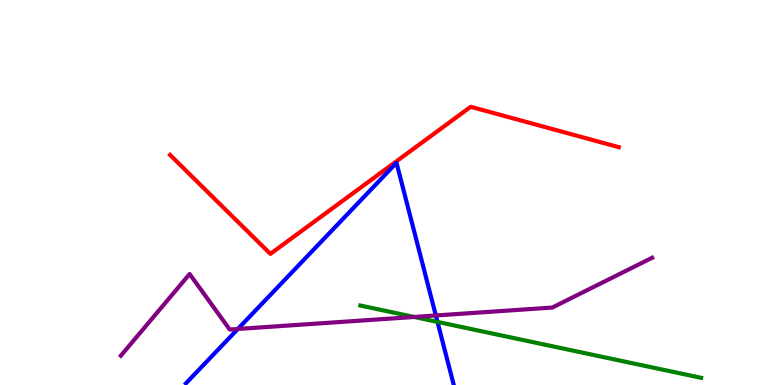[{'lines': ['blue', 'red'], 'intersections': []}, {'lines': ['green', 'red'], 'intersections': []}, {'lines': ['purple', 'red'], 'intersections': []}, {'lines': ['blue', 'green'], 'intersections': [{'x': 5.65, 'y': 1.64}]}, {'lines': ['blue', 'purple'], 'intersections': [{'x': 3.07, 'y': 1.46}, {'x': 5.62, 'y': 1.81}]}, {'lines': ['green', 'purple'], 'intersections': [{'x': 5.34, 'y': 1.77}]}]